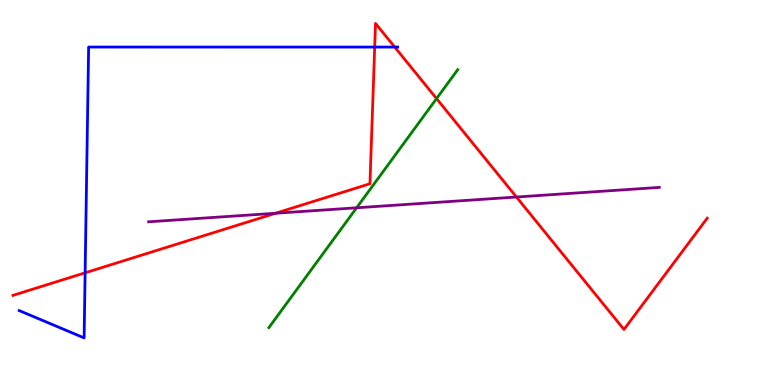[{'lines': ['blue', 'red'], 'intersections': [{'x': 1.1, 'y': 2.91}, {'x': 4.83, 'y': 8.78}, {'x': 5.09, 'y': 8.78}]}, {'lines': ['green', 'red'], 'intersections': [{'x': 5.63, 'y': 7.44}]}, {'lines': ['purple', 'red'], 'intersections': [{'x': 3.56, 'y': 4.46}, {'x': 6.66, 'y': 4.88}]}, {'lines': ['blue', 'green'], 'intersections': []}, {'lines': ['blue', 'purple'], 'intersections': []}, {'lines': ['green', 'purple'], 'intersections': [{'x': 4.6, 'y': 4.6}]}]